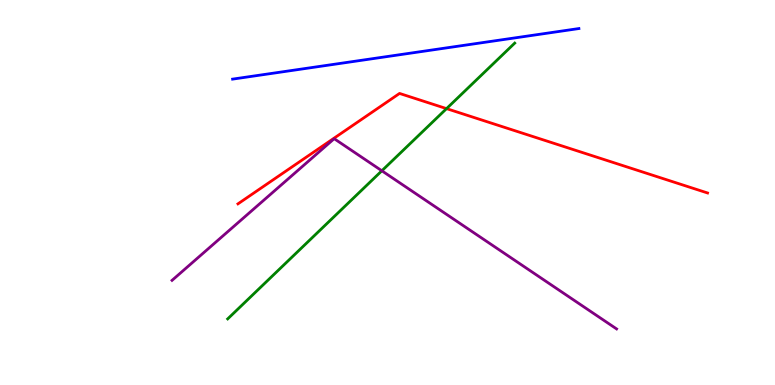[{'lines': ['blue', 'red'], 'intersections': []}, {'lines': ['green', 'red'], 'intersections': [{'x': 5.76, 'y': 7.18}]}, {'lines': ['purple', 'red'], 'intersections': []}, {'lines': ['blue', 'green'], 'intersections': []}, {'lines': ['blue', 'purple'], 'intersections': []}, {'lines': ['green', 'purple'], 'intersections': [{'x': 4.93, 'y': 5.56}]}]